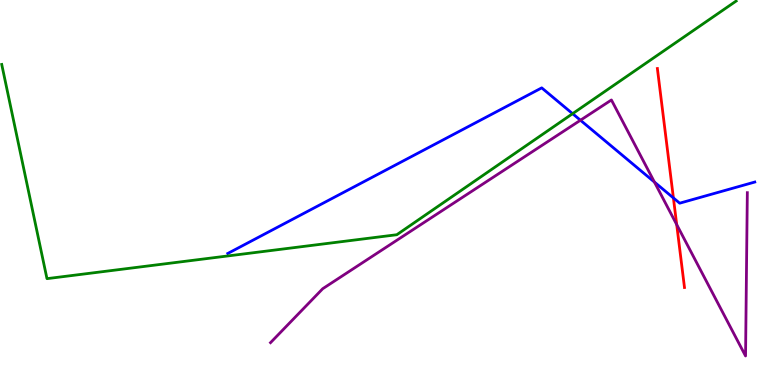[{'lines': ['blue', 'red'], 'intersections': [{'x': 8.69, 'y': 4.86}]}, {'lines': ['green', 'red'], 'intersections': []}, {'lines': ['purple', 'red'], 'intersections': [{'x': 8.73, 'y': 4.17}]}, {'lines': ['blue', 'green'], 'intersections': [{'x': 7.39, 'y': 7.05}]}, {'lines': ['blue', 'purple'], 'intersections': [{'x': 7.49, 'y': 6.88}, {'x': 8.44, 'y': 5.27}]}, {'lines': ['green', 'purple'], 'intersections': []}]